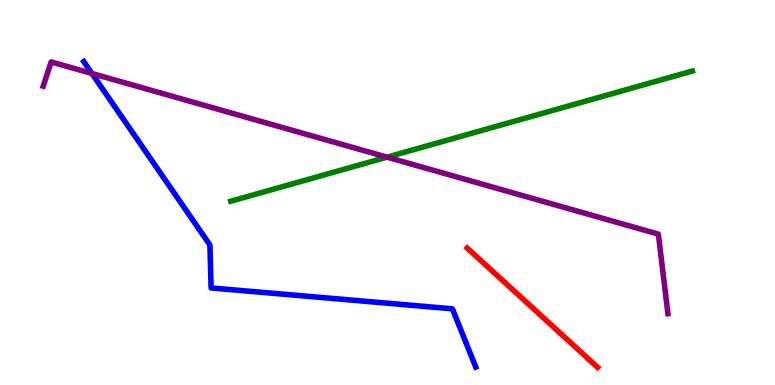[{'lines': ['blue', 'red'], 'intersections': []}, {'lines': ['green', 'red'], 'intersections': []}, {'lines': ['purple', 'red'], 'intersections': []}, {'lines': ['blue', 'green'], 'intersections': []}, {'lines': ['blue', 'purple'], 'intersections': [{'x': 1.19, 'y': 8.09}]}, {'lines': ['green', 'purple'], 'intersections': [{'x': 4.99, 'y': 5.92}]}]